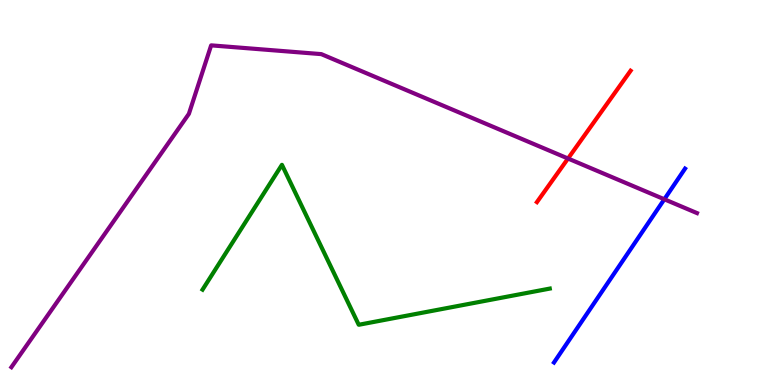[{'lines': ['blue', 'red'], 'intersections': []}, {'lines': ['green', 'red'], 'intersections': []}, {'lines': ['purple', 'red'], 'intersections': [{'x': 7.33, 'y': 5.88}]}, {'lines': ['blue', 'green'], 'intersections': []}, {'lines': ['blue', 'purple'], 'intersections': [{'x': 8.57, 'y': 4.82}]}, {'lines': ['green', 'purple'], 'intersections': []}]